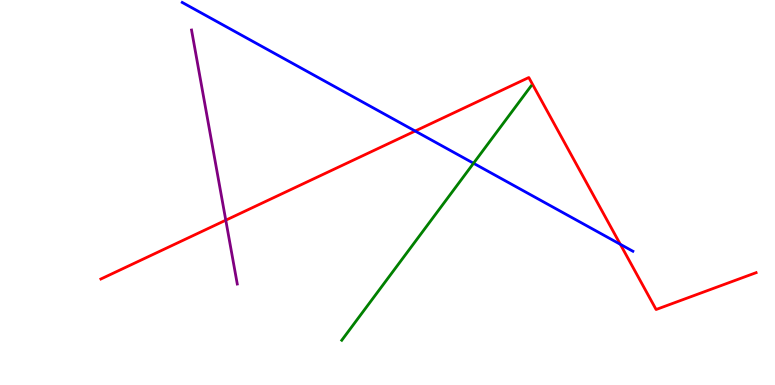[{'lines': ['blue', 'red'], 'intersections': [{'x': 5.36, 'y': 6.6}, {'x': 8.0, 'y': 3.65}]}, {'lines': ['green', 'red'], 'intersections': []}, {'lines': ['purple', 'red'], 'intersections': [{'x': 2.91, 'y': 4.28}]}, {'lines': ['blue', 'green'], 'intersections': [{'x': 6.11, 'y': 5.76}]}, {'lines': ['blue', 'purple'], 'intersections': []}, {'lines': ['green', 'purple'], 'intersections': []}]